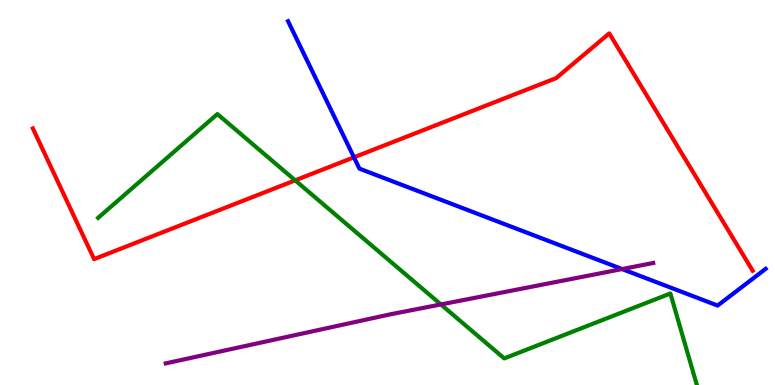[{'lines': ['blue', 'red'], 'intersections': [{'x': 4.57, 'y': 5.91}]}, {'lines': ['green', 'red'], 'intersections': [{'x': 3.81, 'y': 5.32}]}, {'lines': ['purple', 'red'], 'intersections': []}, {'lines': ['blue', 'green'], 'intersections': []}, {'lines': ['blue', 'purple'], 'intersections': [{'x': 8.03, 'y': 3.01}]}, {'lines': ['green', 'purple'], 'intersections': [{'x': 5.69, 'y': 2.09}]}]